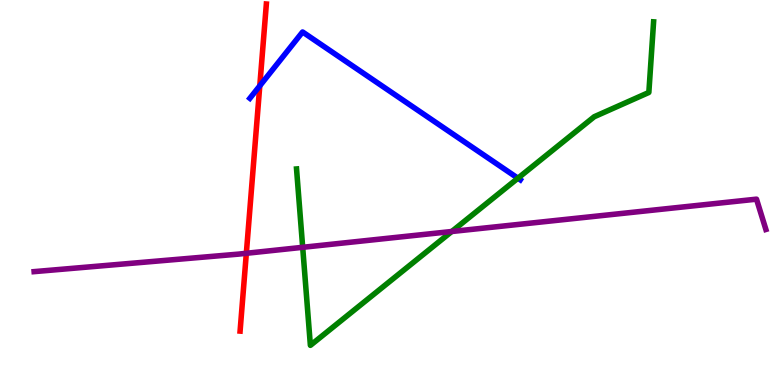[{'lines': ['blue', 'red'], 'intersections': [{'x': 3.35, 'y': 7.77}]}, {'lines': ['green', 'red'], 'intersections': []}, {'lines': ['purple', 'red'], 'intersections': [{'x': 3.18, 'y': 3.42}]}, {'lines': ['blue', 'green'], 'intersections': [{'x': 6.68, 'y': 5.37}]}, {'lines': ['blue', 'purple'], 'intersections': []}, {'lines': ['green', 'purple'], 'intersections': [{'x': 3.91, 'y': 3.58}, {'x': 5.83, 'y': 3.99}]}]